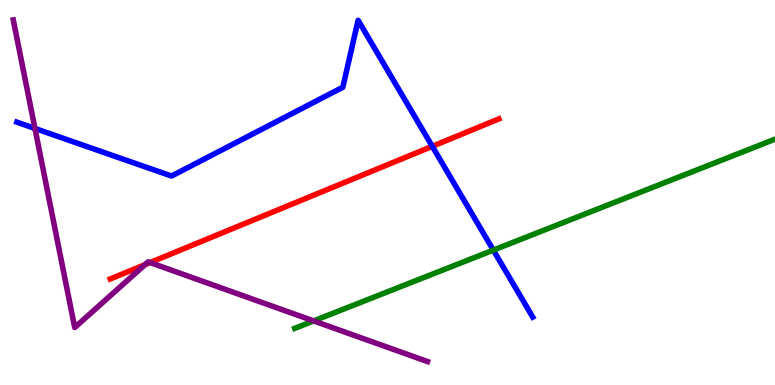[{'lines': ['blue', 'red'], 'intersections': [{'x': 5.58, 'y': 6.2}]}, {'lines': ['green', 'red'], 'intersections': []}, {'lines': ['purple', 'red'], 'intersections': [{'x': 1.87, 'y': 3.13}, {'x': 1.94, 'y': 3.18}]}, {'lines': ['blue', 'green'], 'intersections': [{'x': 6.37, 'y': 3.5}]}, {'lines': ['blue', 'purple'], 'intersections': [{'x': 0.451, 'y': 6.66}]}, {'lines': ['green', 'purple'], 'intersections': [{'x': 4.05, 'y': 1.66}]}]